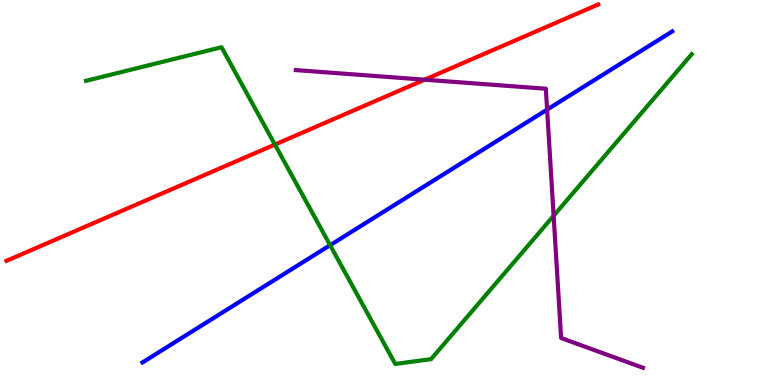[{'lines': ['blue', 'red'], 'intersections': []}, {'lines': ['green', 'red'], 'intersections': [{'x': 3.55, 'y': 6.25}]}, {'lines': ['purple', 'red'], 'intersections': [{'x': 5.48, 'y': 7.93}]}, {'lines': ['blue', 'green'], 'intersections': [{'x': 4.26, 'y': 3.63}]}, {'lines': ['blue', 'purple'], 'intersections': [{'x': 7.06, 'y': 7.15}]}, {'lines': ['green', 'purple'], 'intersections': [{'x': 7.14, 'y': 4.4}]}]